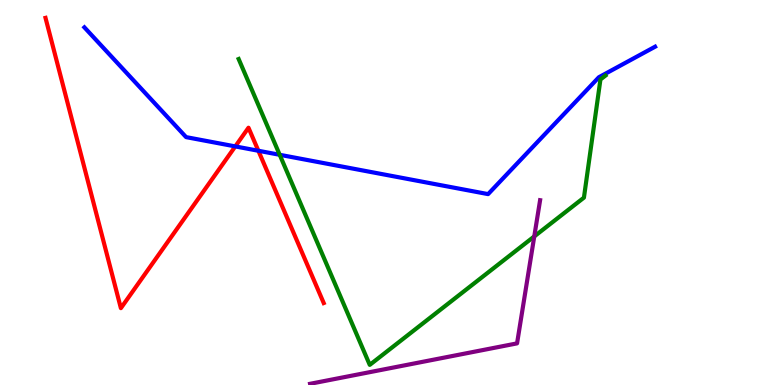[{'lines': ['blue', 'red'], 'intersections': [{'x': 3.04, 'y': 6.2}, {'x': 3.33, 'y': 6.08}]}, {'lines': ['green', 'red'], 'intersections': []}, {'lines': ['purple', 'red'], 'intersections': []}, {'lines': ['blue', 'green'], 'intersections': [{'x': 3.61, 'y': 5.98}]}, {'lines': ['blue', 'purple'], 'intersections': []}, {'lines': ['green', 'purple'], 'intersections': [{'x': 6.89, 'y': 3.86}]}]